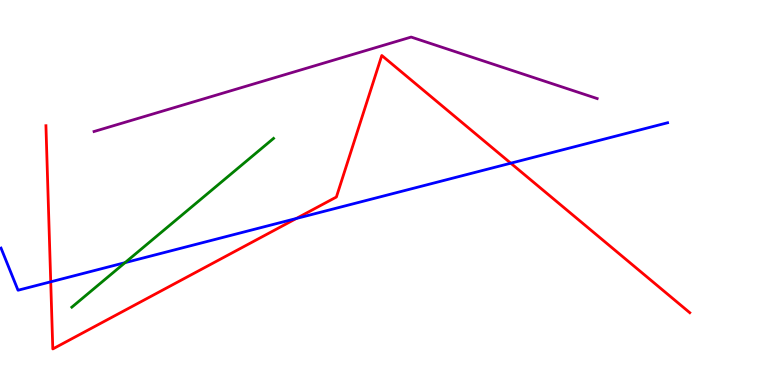[{'lines': ['blue', 'red'], 'intersections': [{'x': 0.655, 'y': 2.68}, {'x': 3.82, 'y': 4.32}, {'x': 6.59, 'y': 5.76}]}, {'lines': ['green', 'red'], 'intersections': []}, {'lines': ['purple', 'red'], 'intersections': []}, {'lines': ['blue', 'green'], 'intersections': [{'x': 1.61, 'y': 3.18}]}, {'lines': ['blue', 'purple'], 'intersections': []}, {'lines': ['green', 'purple'], 'intersections': []}]